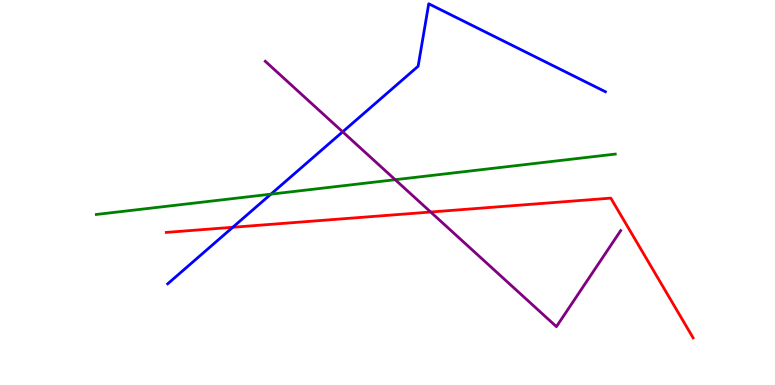[{'lines': ['blue', 'red'], 'intersections': [{'x': 3.0, 'y': 4.1}]}, {'lines': ['green', 'red'], 'intersections': []}, {'lines': ['purple', 'red'], 'intersections': [{'x': 5.56, 'y': 4.49}]}, {'lines': ['blue', 'green'], 'intersections': [{'x': 3.5, 'y': 4.96}]}, {'lines': ['blue', 'purple'], 'intersections': [{'x': 4.42, 'y': 6.58}]}, {'lines': ['green', 'purple'], 'intersections': [{'x': 5.1, 'y': 5.33}]}]